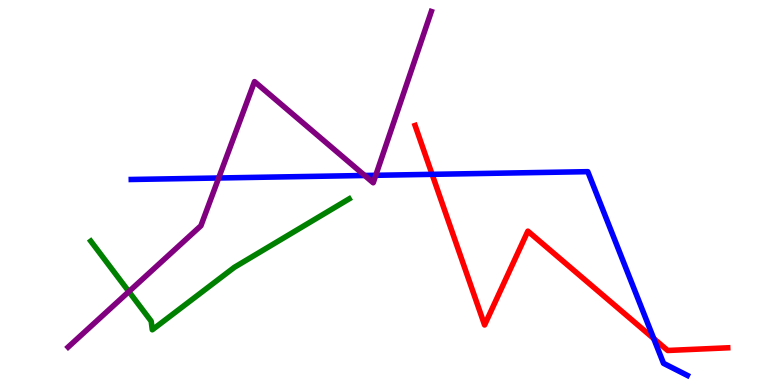[{'lines': ['blue', 'red'], 'intersections': [{'x': 5.58, 'y': 5.47}, {'x': 8.44, 'y': 1.21}]}, {'lines': ['green', 'red'], 'intersections': []}, {'lines': ['purple', 'red'], 'intersections': []}, {'lines': ['blue', 'green'], 'intersections': []}, {'lines': ['blue', 'purple'], 'intersections': [{'x': 2.82, 'y': 5.38}, {'x': 4.71, 'y': 5.44}, {'x': 4.85, 'y': 5.45}]}, {'lines': ['green', 'purple'], 'intersections': [{'x': 1.66, 'y': 2.43}]}]